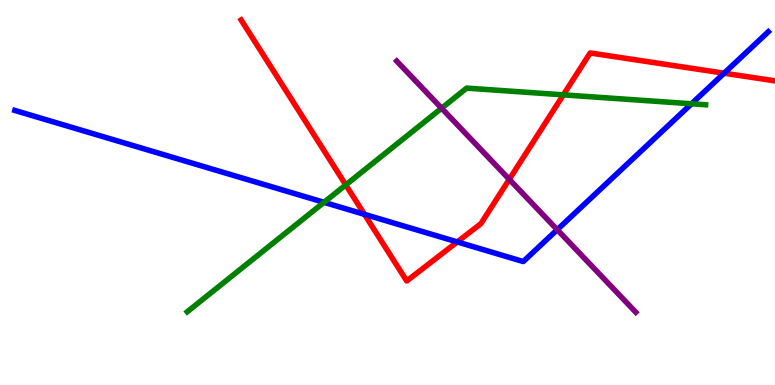[{'lines': ['blue', 'red'], 'intersections': [{'x': 4.7, 'y': 4.43}, {'x': 5.9, 'y': 3.72}, {'x': 9.34, 'y': 8.1}]}, {'lines': ['green', 'red'], 'intersections': [{'x': 4.46, 'y': 5.2}, {'x': 7.27, 'y': 7.54}]}, {'lines': ['purple', 'red'], 'intersections': [{'x': 6.57, 'y': 5.34}]}, {'lines': ['blue', 'green'], 'intersections': [{'x': 4.18, 'y': 4.74}, {'x': 8.92, 'y': 7.3}]}, {'lines': ['blue', 'purple'], 'intersections': [{'x': 7.19, 'y': 4.03}]}, {'lines': ['green', 'purple'], 'intersections': [{'x': 5.7, 'y': 7.19}]}]